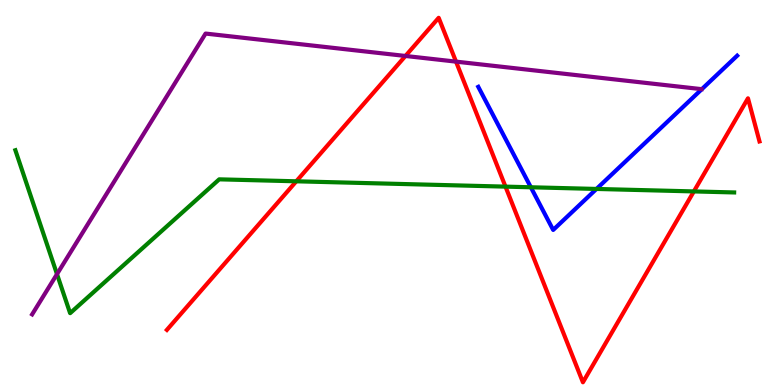[{'lines': ['blue', 'red'], 'intersections': []}, {'lines': ['green', 'red'], 'intersections': [{'x': 3.82, 'y': 5.29}, {'x': 6.52, 'y': 5.15}, {'x': 8.95, 'y': 5.03}]}, {'lines': ['purple', 'red'], 'intersections': [{'x': 5.23, 'y': 8.55}, {'x': 5.88, 'y': 8.4}]}, {'lines': ['blue', 'green'], 'intersections': [{'x': 6.85, 'y': 5.14}, {'x': 7.7, 'y': 5.09}]}, {'lines': ['blue', 'purple'], 'intersections': []}, {'lines': ['green', 'purple'], 'intersections': [{'x': 0.735, 'y': 2.88}]}]